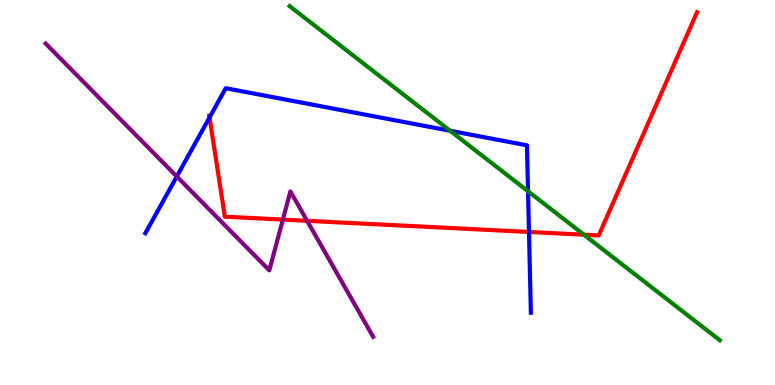[{'lines': ['blue', 'red'], 'intersections': [{'x': 2.7, 'y': 6.95}, {'x': 6.83, 'y': 3.98}]}, {'lines': ['green', 'red'], 'intersections': [{'x': 7.53, 'y': 3.9}]}, {'lines': ['purple', 'red'], 'intersections': [{'x': 3.65, 'y': 4.3}, {'x': 3.96, 'y': 4.26}]}, {'lines': ['blue', 'green'], 'intersections': [{'x': 5.81, 'y': 6.6}, {'x': 6.81, 'y': 5.03}]}, {'lines': ['blue', 'purple'], 'intersections': [{'x': 2.28, 'y': 5.42}]}, {'lines': ['green', 'purple'], 'intersections': []}]